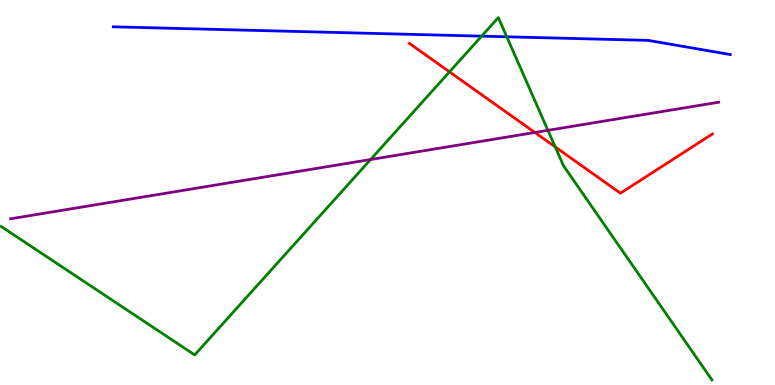[{'lines': ['blue', 'red'], 'intersections': []}, {'lines': ['green', 'red'], 'intersections': [{'x': 5.8, 'y': 8.13}, {'x': 7.16, 'y': 6.18}]}, {'lines': ['purple', 'red'], 'intersections': [{'x': 6.9, 'y': 6.56}]}, {'lines': ['blue', 'green'], 'intersections': [{'x': 6.21, 'y': 9.06}, {'x': 6.54, 'y': 9.04}]}, {'lines': ['blue', 'purple'], 'intersections': []}, {'lines': ['green', 'purple'], 'intersections': [{'x': 4.78, 'y': 5.86}, {'x': 7.07, 'y': 6.61}]}]